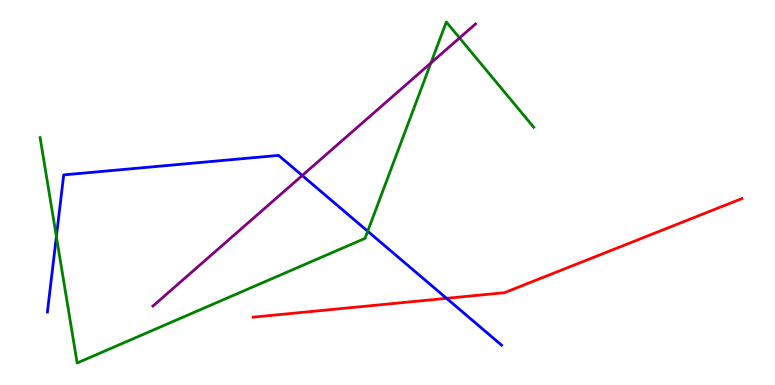[{'lines': ['blue', 'red'], 'intersections': [{'x': 5.76, 'y': 2.25}]}, {'lines': ['green', 'red'], 'intersections': []}, {'lines': ['purple', 'red'], 'intersections': []}, {'lines': ['blue', 'green'], 'intersections': [{'x': 0.727, 'y': 3.85}, {'x': 4.74, 'y': 3.99}]}, {'lines': ['blue', 'purple'], 'intersections': [{'x': 3.9, 'y': 5.44}]}, {'lines': ['green', 'purple'], 'intersections': [{'x': 5.56, 'y': 8.36}, {'x': 5.93, 'y': 9.01}]}]